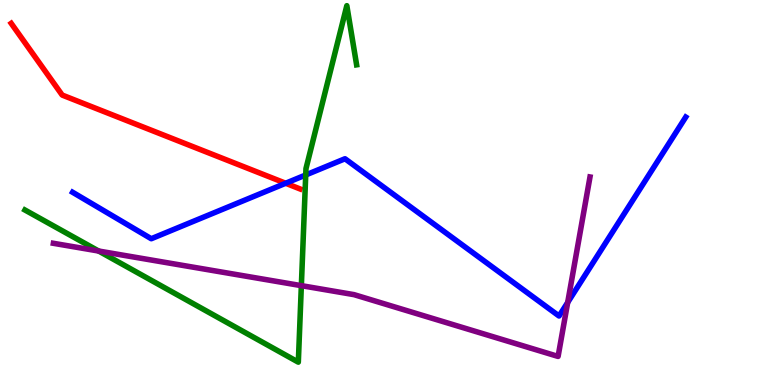[{'lines': ['blue', 'red'], 'intersections': [{'x': 3.69, 'y': 5.24}]}, {'lines': ['green', 'red'], 'intersections': []}, {'lines': ['purple', 'red'], 'intersections': []}, {'lines': ['blue', 'green'], 'intersections': [{'x': 3.94, 'y': 5.46}]}, {'lines': ['blue', 'purple'], 'intersections': [{'x': 7.33, 'y': 2.14}]}, {'lines': ['green', 'purple'], 'intersections': [{'x': 1.27, 'y': 3.48}, {'x': 3.89, 'y': 2.58}]}]